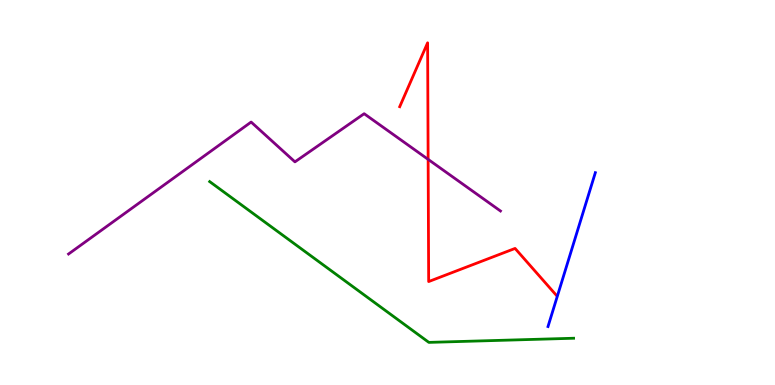[{'lines': ['blue', 'red'], 'intersections': []}, {'lines': ['green', 'red'], 'intersections': []}, {'lines': ['purple', 'red'], 'intersections': [{'x': 5.52, 'y': 5.86}]}, {'lines': ['blue', 'green'], 'intersections': []}, {'lines': ['blue', 'purple'], 'intersections': []}, {'lines': ['green', 'purple'], 'intersections': []}]